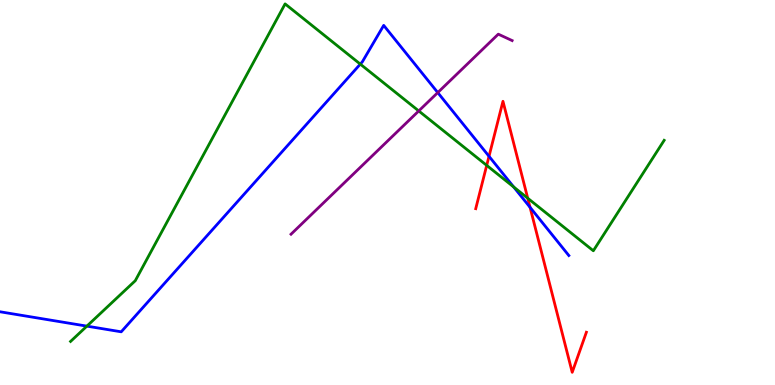[{'lines': ['blue', 'red'], 'intersections': [{'x': 6.31, 'y': 5.94}, {'x': 6.84, 'y': 4.62}]}, {'lines': ['green', 'red'], 'intersections': [{'x': 6.28, 'y': 5.7}, {'x': 6.81, 'y': 4.85}]}, {'lines': ['purple', 'red'], 'intersections': []}, {'lines': ['blue', 'green'], 'intersections': [{'x': 1.12, 'y': 1.53}, {'x': 4.65, 'y': 8.33}, {'x': 6.63, 'y': 5.14}]}, {'lines': ['blue', 'purple'], 'intersections': [{'x': 5.65, 'y': 7.6}]}, {'lines': ['green', 'purple'], 'intersections': [{'x': 5.4, 'y': 7.12}]}]